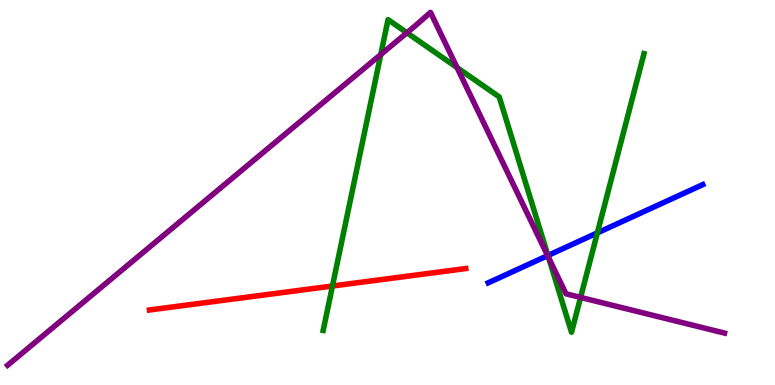[{'lines': ['blue', 'red'], 'intersections': []}, {'lines': ['green', 'red'], 'intersections': [{'x': 4.29, 'y': 2.57}]}, {'lines': ['purple', 'red'], 'intersections': []}, {'lines': ['blue', 'green'], 'intersections': [{'x': 7.07, 'y': 3.36}, {'x': 7.71, 'y': 3.95}]}, {'lines': ['blue', 'purple'], 'intersections': [{'x': 7.07, 'y': 3.36}]}, {'lines': ['green', 'purple'], 'intersections': [{'x': 4.91, 'y': 8.58}, {'x': 5.25, 'y': 9.15}, {'x': 5.9, 'y': 8.24}, {'x': 7.08, 'y': 3.3}, {'x': 7.49, 'y': 2.27}]}]